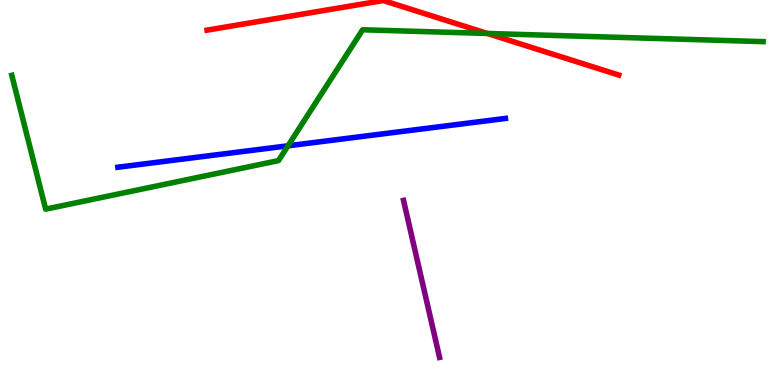[{'lines': ['blue', 'red'], 'intersections': []}, {'lines': ['green', 'red'], 'intersections': [{'x': 6.29, 'y': 9.13}]}, {'lines': ['purple', 'red'], 'intersections': []}, {'lines': ['blue', 'green'], 'intersections': [{'x': 3.72, 'y': 6.21}]}, {'lines': ['blue', 'purple'], 'intersections': []}, {'lines': ['green', 'purple'], 'intersections': []}]